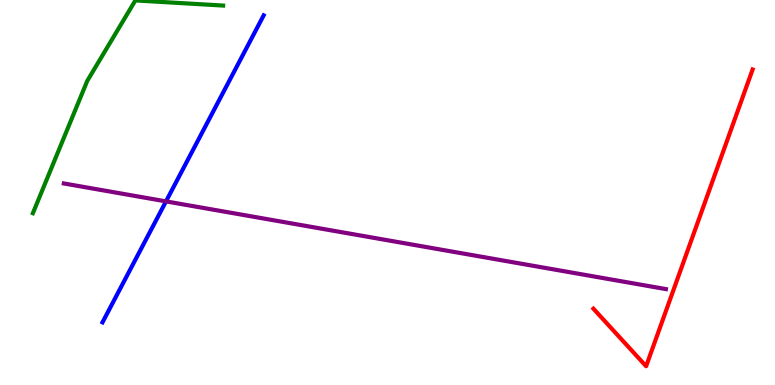[{'lines': ['blue', 'red'], 'intersections': []}, {'lines': ['green', 'red'], 'intersections': []}, {'lines': ['purple', 'red'], 'intersections': []}, {'lines': ['blue', 'green'], 'intersections': []}, {'lines': ['blue', 'purple'], 'intersections': [{'x': 2.14, 'y': 4.77}]}, {'lines': ['green', 'purple'], 'intersections': []}]